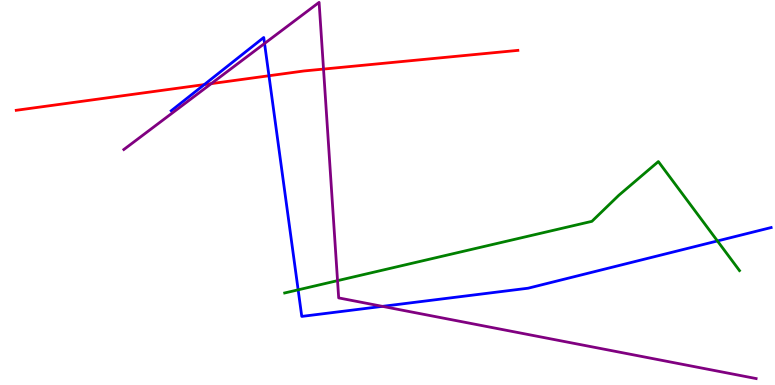[{'lines': ['blue', 'red'], 'intersections': [{'x': 2.64, 'y': 7.8}, {'x': 3.47, 'y': 8.03}]}, {'lines': ['green', 'red'], 'intersections': []}, {'lines': ['purple', 'red'], 'intersections': [{'x': 2.73, 'y': 7.83}, {'x': 4.17, 'y': 8.21}]}, {'lines': ['blue', 'green'], 'intersections': [{'x': 3.85, 'y': 2.47}, {'x': 9.26, 'y': 3.74}]}, {'lines': ['blue', 'purple'], 'intersections': [{'x': 3.41, 'y': 8.87}, {'x': 4.93, 'y': 2.04}]}, {'lines': ['green', 'purple'], 'intersections': [{'x': 4.36, 'y': 2.71}]}]